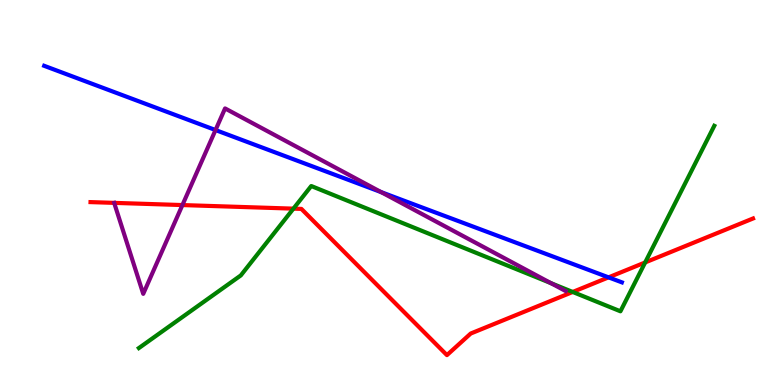[{'lines': ['blue', 'red'], 'intersections': [{'x': 7.85, 'y': 2.8}]}, {'lines': ['green', 'red'], 'intersections': [{'x': 3.79, 'y': 4.58}, {'x': 7.39, 'y': 2.42}, {'x': 8.32, 'y': 3.18}]}, {'lines': ['purple', 'red'], 'intersections': [{'x': 2.35, 'y': 4.67}]}, {'lines': ['blue', 'green'], 'intersections': []}, {'lines': ['blue', 'purple'], 'intersections': [{'x': 2.78, 'y': 6.62}, {'x': 4.92, 'y': 5.01}]}, {'lines': ['green', 'purple'], 'intersections': [{'x': 7.11, 'y': 2.65}]}]